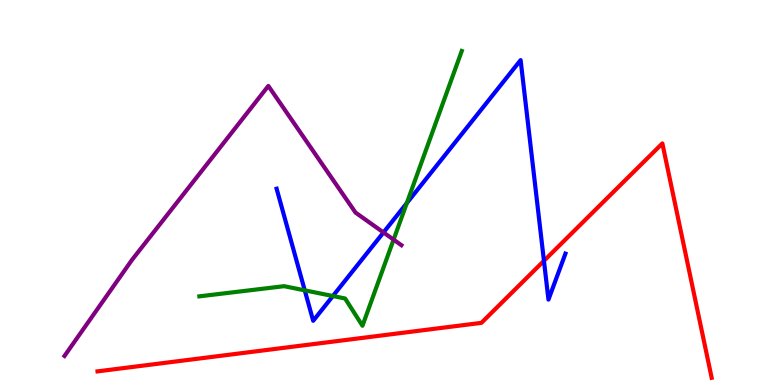[{'lines': ['blue', 'red'], 'intersections': [{'x': 7.02, 'y': 3.22}]}, {'lines': ['green', 'red'], 'intersections': []}, {'lines': ['purple', 'red'], 'intersections': []}, {'lines': ['blue', 'green'], 'intersections': [{'x': 3.93, 'y': 2.46}, {'x': 4.3, 'y': 2.31}, {'x': 5.25, 'y': 4.72}]}, {'lines': ['blue', 'purple'], 'intersections': [{'x': 4.95, 'y': 3.96}]}, {'lines': ['green', 'purple'], 'intersections': [{'x': 5.08, 'y': 3.78}]}]